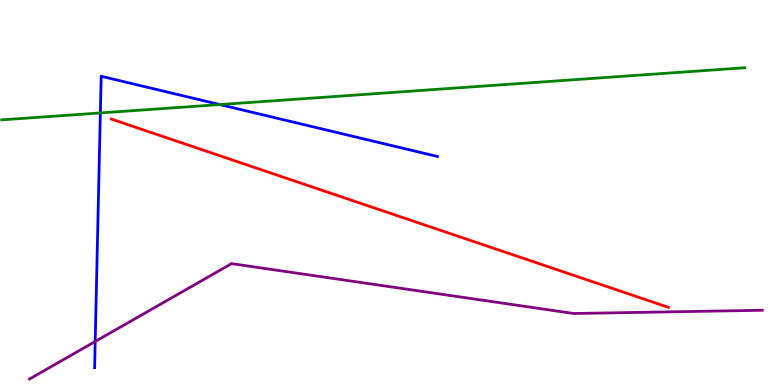[{'lines': ['blue', 'red'], 'intersections': []}, {'lines': ['green', 'red'], 'intersections': []}, {'lines': ['purple', 'red'], 'intersections': []}, {'lines': ['blue', 'green'], 'intersections': [{'x': 1.29, 'y': 7.07}, {'x': 2.84, 'y': 7.28}]}, {'lines': ['blue', 'purple'], 'intersections': [{'x': 1.23, 'y': 1.13}]}, {'lines': ['green', 'purple'], 'intersections': []}]